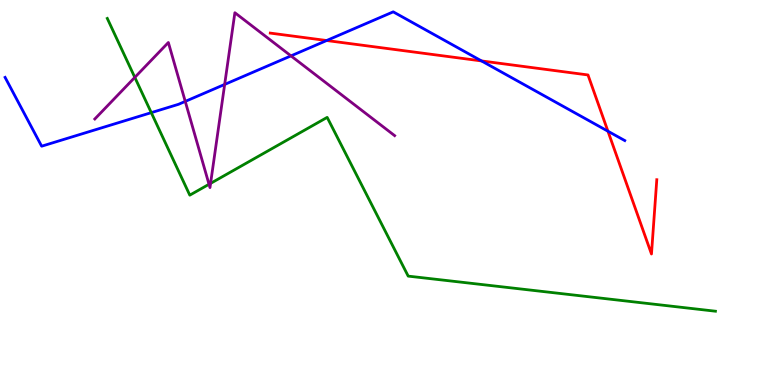[{'lines': ['blue', 'red'], 'intersections': [{'x': 4.21, 'y': 8.95}, {'x': 6.21, 'y': 8.42}, {'x': 7.84, 'y': 6.59}]}, {'lines': ['green', 'red'], 'intersections': []}, {'lines': ['purple', 'red'], 'intersections': []}, {'lines': ['blue', 'green'], 'intersections': [{'x': 1.95, 'y': 7.07}]}, {'lines': ['blue', 'purple'], 'intersections': [{'x': 2.39, 'y': 7.37}, {'x': 2.9, 'y': 7.81}, {'x': 3.75, 'y': 8.55}]}, {'lines': ['green', 'purple'], 'intersections': [{'x': 1.74, 'y': 7.99}, {'x': 2.7, 'y': 5.21}, {'x': 2.72, 'y': 5.24}]}]